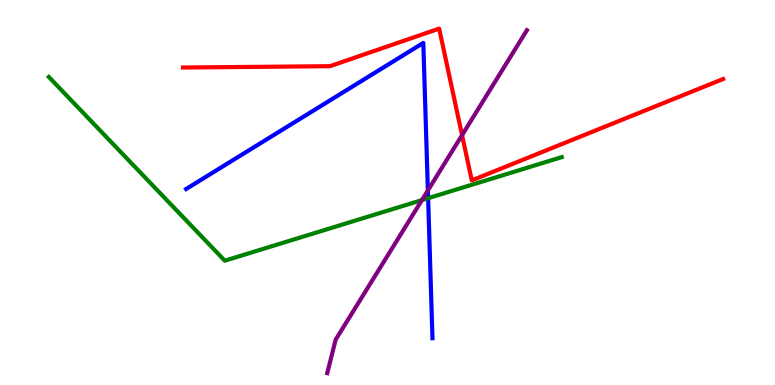[{'lines': ['blue', 'red'], 'intersections': []}, {'lines': ['green', 'red'], 'intersections': []}, {'lines': ['purple', 'red'], 'intersections': [{'x': 5.96, 'y': 6.49}]}, {'lines': ['blue', 'green'], 'intersections': [{'x': 5.52, 'y': 4.85}]}, {'lines': ['blue', 'purple'], 'intersections': [{'x': 5.52, 'y': 5.05}]}, {'lines': ['green', 'purple'], 'intersections': [{'x': 5.44, 'y': 4.8}]}]